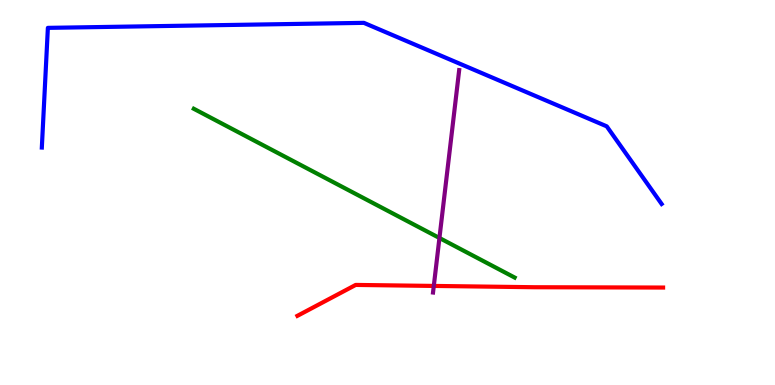[{'lines': ['blue', 'red'], 'intersections': []}, {'lines': ['green', 'red'], 'intersections': []}, {'lines': ['purple', 'red'], 'intersections': [{'x': 5.6, 'y': 2.57}]}, {'lines': ['blue', 'green'], 'intersections': []}, {'lines': ['blue', 'purple'], 'intersections': []}, {'lines': ['green', 'purple'], 'intersections': [{'x': 5.67, 'y': 3.82}]}]